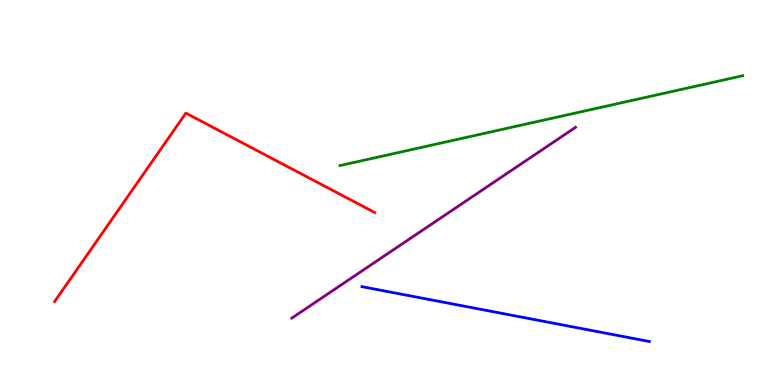[{'lines': ['blue', 'red'], 'intersections': []}, {'lines': ['green', 'red'], 'intersections': []}, {'lines': ['purple', 'red'], 'intersections': []}, {'lines': ['blue', 'green'], 'intersections': []}, {'lines': ['blue', 'purple'], 'intersections': []}, {'lines': ['green', 'purple'], 'intersections': []}]